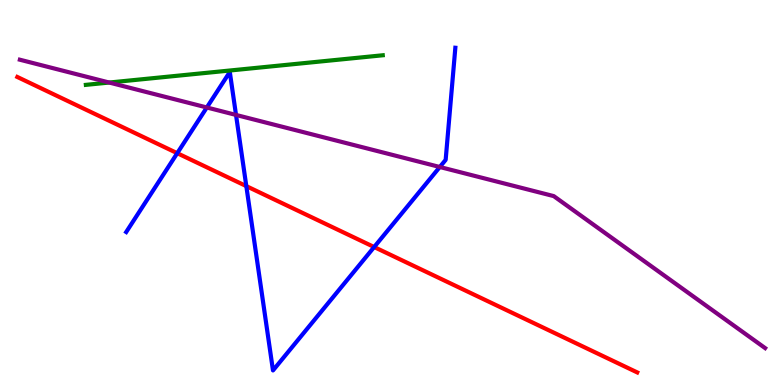[{'lines': ['blue', 'red'], 'intersections': [{'x': 2.29, 'y': 6.02}, {'x': 3.18, 'y': 5.17}, {'x': 4.83, 'y': 3.58}]}, {'lines': ['green', 'red'], 'intersections': []}, {'lines': ['purple', 'red'], 'intersections': []}, {'lines': ['blue', 'green'], 'intersections': []}, {'lines': ['blue', 'purple'], 'intersections': [{'x': 2.67, 'y': 7.21}, {'x': 3.05, 'y': 7.01}, {'x': 5.67, 'y': 5.66}]}, {'lines': ['green', 'purple'], 'intersections': [{'x': 1.41, 'y': 7.86}]}]